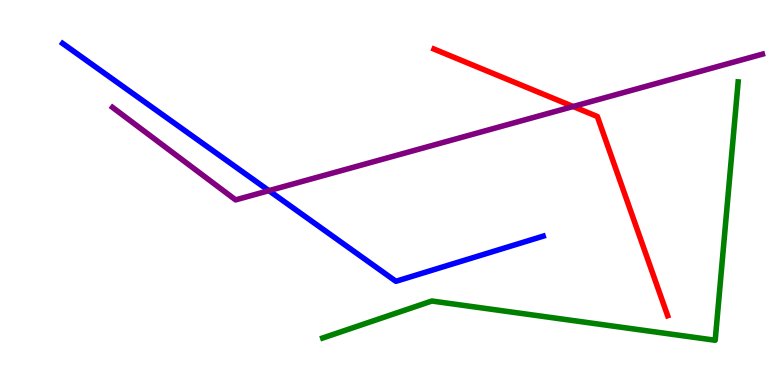[{'lines': ['blue', 'red'], 'intersections': []}, {'lines': ['green', 'red'], 'intersections': []}, {'lines': ['purple', 'red'], 'intersections': [{'x': 7.4, 'y': 7.23}]}, {'lines': ['blue', 'green'], 'intersections': []}, {'lines': ['blue', 'purple'], 'intersections': [{'x': 3.47, 'y': 5.05}]}, {'lines': ['green', 'purple'], 'intersections': []}]